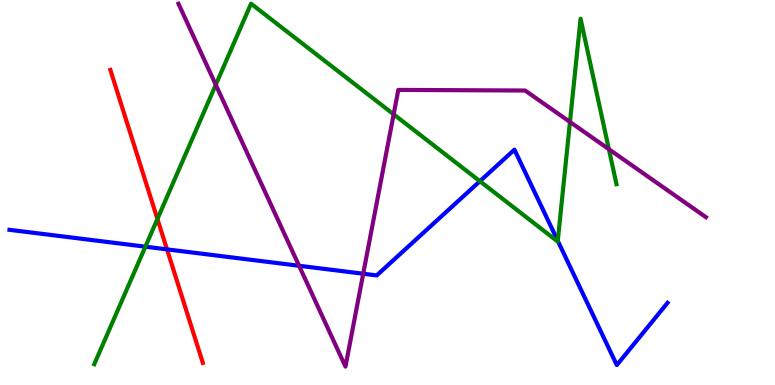[{'lines': ['blue', 'red'], 'intersections': [{'x': 2.15, 'y': 3.52}]}, {'lines': ['green', 'red'], 'intersections': [{'x': 2.03, 'y': 4.31}]}, {'lines': ['purple', 'red'], 'intersections': []}, {'lines': ['blue', 'green'], 'intersections': [{'x': 1.88, 'y': 3.59}, {'x': 6.19, 'y': 5.29}, {'x': 7.2, 'y': 3.74}]}, {'lines': ['blue', 'purple'], 'intersections': [{'x': 3.86, 'y': 3.1}, {'x': 4.69, 'y': 2.89}]}, {'lines': ['green', 'purple'], 'intersections': [{'x': 2.78, 'y': 7.8}, {'x': 5.08, 'y': 7.03}, {'x': 7.35, 'y': 6.83}, {'x': 7.86, 'y': 6.12}]}]